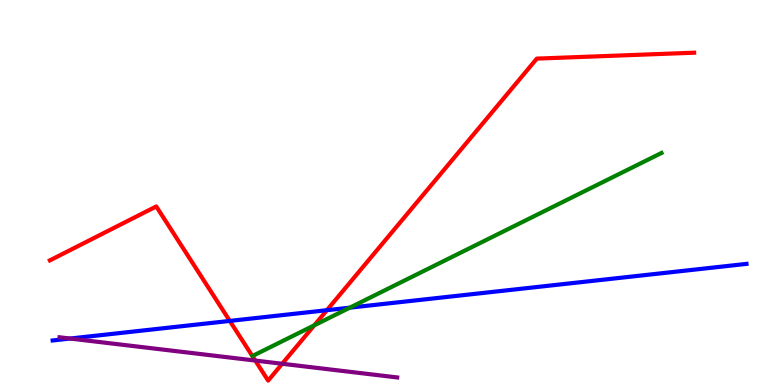[{'lines': ['blue', 'red'], 'intersections': [{'x': 2.97, 'y': 1.66}, {'x': 4.22, 'y': 1.94}]}, {'lines': ['green', 'red'], 'intersections': [{'x': 4.06, 'y': 1.55}]}, {'lines': ['purple', 'red'], 'intersections': [{'x': 3.29, 'y': 0.635}, {'x': 3.64, 'y': 0.552}]}, {'lines': ['blue', 'green'], 'intersections': [{'x': 4.51, 'y': 2.01}]}, {'lines': ['blue', 'purple'], 'intersections': [{'x': 0.904, 'y': 1.21}]}, {'lines': ['green', 'purple'], 'intersections': []}]